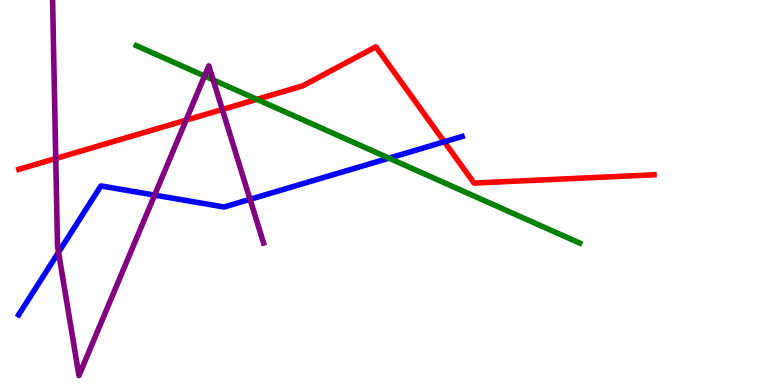[{'lines': ['blue', 'red'], 'intersections': [{'x': 5.73, 'y': 6.32}]}, {'lines': ['green', 'red'], 'intersections': [{'x': 3.31, 'y': 7.42}]}, {'lines': ['purple', 'red'], 'intersections': [{'x': 0.719, 'y': 5.88}, {'x': 2.4, 'y': 6.88}, {'x': 2.87, 'y': 7.16}]}, {'lines': ['blue', 'green'], 'intersections': [{'x': 5.02, 'y': 5.89}]}, {'lines': ['blue', 'purple'], 'intersections': [{'x': 0.755, 'y': 3.45}, {'x': 2.0, 'y': 4.93}, {'x': 3.23, 'y': 4.82}]}, {'lines': ['green', 'purple'], 'intersections': [{'x': 2.64, 'y': 8.03}, {'x': 2.75, 'y': 7.93}]}]